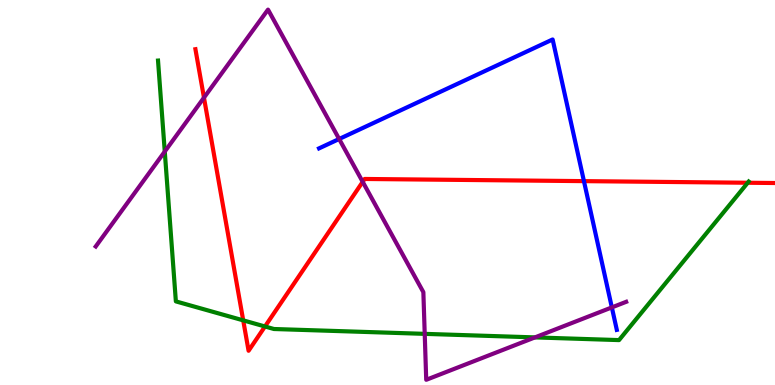[{'lines': ['blue', 'red'], 'intersections': [{'x': 7.53, 'y': 5.3}]}, {'lines': ['green', 'red'], 'intersections': [{'x': 3.14, 'y': 1.68}, {'x': 3.42, 'y': 1.52}, {'x': 9.65, 'y': 5.25}]}, {'lines': ['purple', 'red'], 'intersections': [{'x': 2.63, 'y': 7.46}, {'x': 4.68, 'y': 5.28}]}, {'lines': ['blue', 'green'], 'intersections': []}, {'lines': ['blue', 'purple'], 'intersections': [{'x': 4.38, 'y': 6.39}, {'x': 7.89, 'y': 2.02}]}, {'lines': ['green', 'purple'], 'intersections': [{'x': 2.13, 'y': 6.06}, {'x': 5.48, 'y': 1.33}, {'x': 6.9, 'y': 1.24}]}]